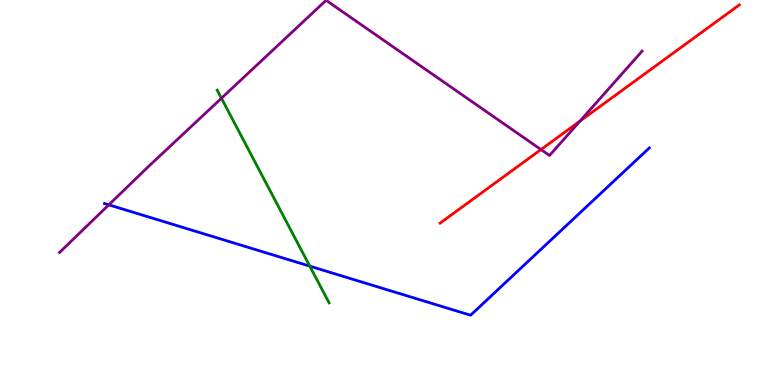[{'lines': ['blue', 'red'], 'intersections': []}, {'lines': ['green', 'red'], 'intersections': []}, {'lines': ['purple', 'red'], 'intersections': [{'x': 6.98, 'y': 6.12}, {'x': 7.48, 'y': 6.86}]}, {'lines': ['blue', 'green'], 'intersections': [{'x': 4.0, 'y': 3.09}]}, {'lines': ['blue', 'purple'], 'intersections': [{'x': 1.4, 'y': 4.68}]}, {'lines': ['green', 'purple'], 'intersections': [{'x': 2.86, 'y': 7.45}]}]